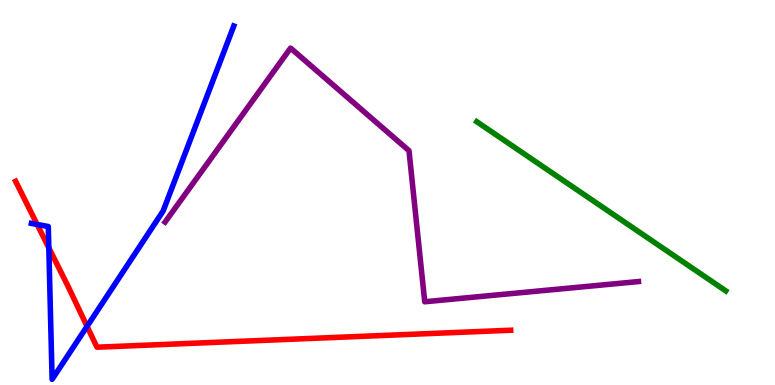[{'lines': ['blue', 'red'], 'intersections': [{'x': 0.479, 'y': 4.17}, {'x': 0.63, 'y': 3.56}, {'x': 1.12, 'y': 1.52}]}, {'lines': ['green', 'red'], 'intersections': []}, {'lines': ['purple', 'red'], 'intersections': []}, {'lines': ['blue', 'green'], 'intersections': []}, {'lines': ['blue', 'purple'], 'intersections': []}, {'lines': ['green', 'purple'], 'intersections': []}]